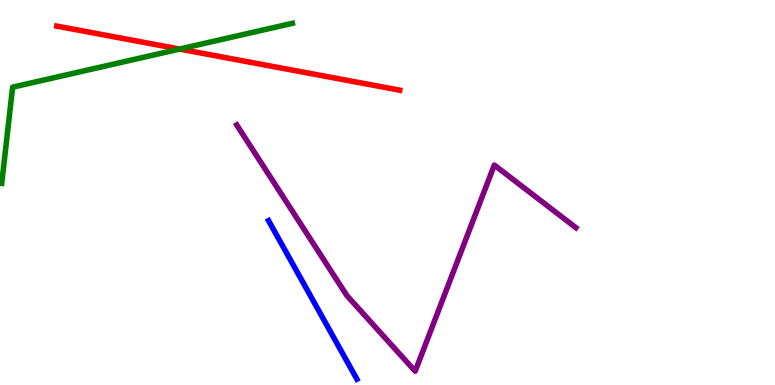[{'lines': ['blue', 'red'], 'intersections': []}, {'lines': ['green', 'red'], 'intersections': [{'x': 2.32, 'y': 8.73}]}, {'lines': ['purple', 'red'], 'intersections': []}, {'lines': ['blue', 'green'], 'intersections': []}, {'lines': ['blue', 'purple'], 'intersections': []}, {'lines': ['green', 'purple'], 'intersections': []}]